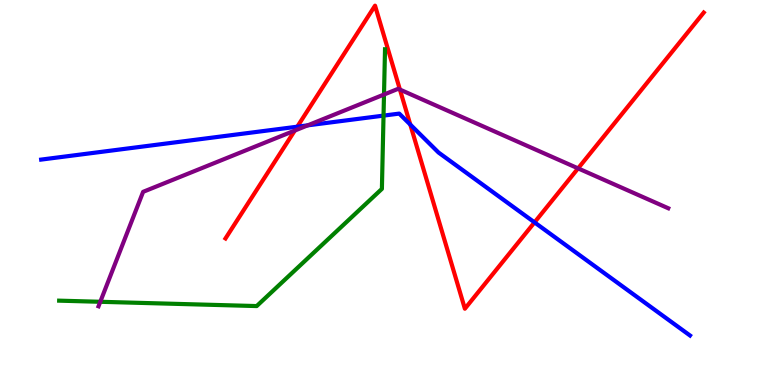[{'lines': ['blue', 'red'], 'intersections': [{'x': 3.84, 'y': 6.71}, {'x': 5.29, 'y': 6.76}, {'x': 6.9, 'y': 4.22}]}, {'lines': ['green', 'red'], 'intersections': []}, {'lines': ['purple', 'red'], 'intersections': [{'x': 3.8, 'y': 6.61}, {'x': 5.16, 'y': 7.67}, {'x': 7.46, 'y': 5.63}]}, {'lines': ['blue', 'green'], 'intersections': [{'x': 4.95, 'y': 7.0}]}, {'lines': ['blue', 'purple'], 'intersections': [{'x': 3.97, 'y': 6.74}]}, {'lines': ['green', 'purple'], 'intersections': [{'x': 1.29, 'y': 2.16}, {'x': 4.95, 'y': 7.54}]}]